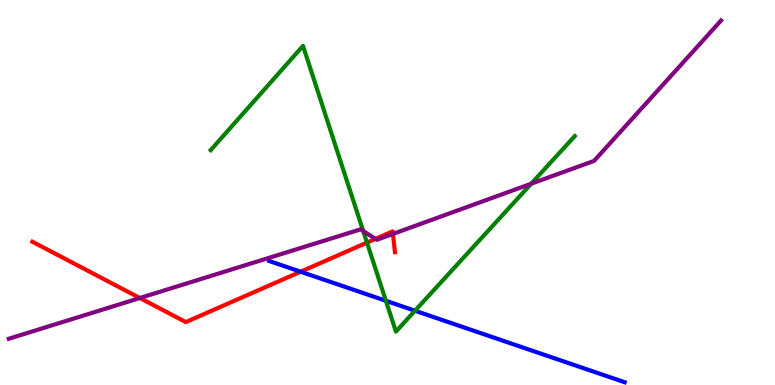[{'lines': ['blue', 'red'], 'intersections': [{'x': 3.88, 'y': 2.94}]}, {'lines': ['green', 'red'], 'intersections': [{'x': 4.74, 'y': 3.7}]}, {'lines': ['purple', 'red'], 'intersections': [{'x': 1.8, 'y': 2.26}, {'x': 4.84, 'y': 3.79}, {'x': 5.07, 'y': 3.92}]}, {'lines': ['blue', 'green'], 'intersections': [{'x': 4.98, 'y': 2.19}, {'x': 5.35, 'y': 1.93}]}, {'lines': ['blue', 'purple'], 'intersections': []}, {'lines': ['green', 'purple'], 'intersections': [{'x': 4.69, 'y': 4.0}, {'x': 6.85, 'y': 5.23}]}]